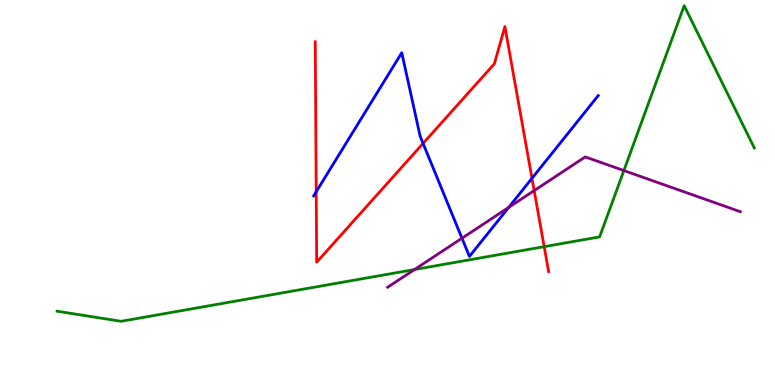[{'lines': ['blue', 'red'], 'intersections': [{'x': 4.08, 'y': 5.02}, {'x': 5.46, 'y': 6.28}, {'x': 6.86, 'y': 5.37}]}, {'lines': ['green', 'red'], 'intersections': [{'x': 7.02, 'y': 3.59}]}, {'lines': ['purple', 'red'], 'intersections': [{'x': 6.89, 'y': 5.05}]}, {'lines': ['blue', 'green'], 'intersections': []}, {'lines': ['blue', 'purple'], 'intersections': [{'x': 5.96, 'y': 3.81}, {'x': 6.56, 'y': 4.61}]}, {'lines': ['green', 'purple'], 'intersections': [{'x': 5.35, 'y': 3.0}, {'x': 8.05, 'y': 5.57}]}]